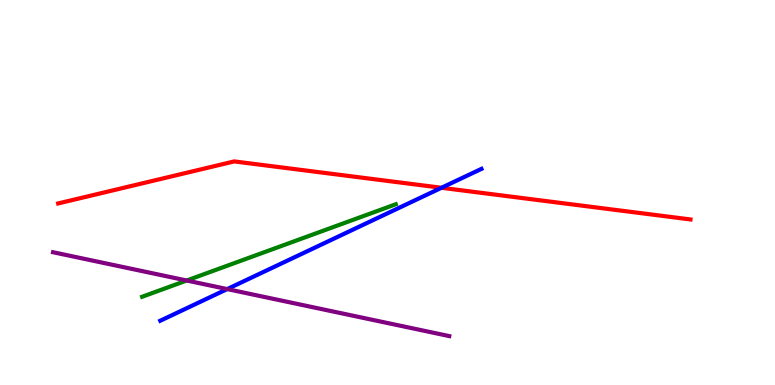[{'lines': ['blue', 'red'], 'intersections': [{'x': 5.7, 'y': 5.12}]}, {'lines': ['green', 'red'], 'intersections': []}, {'lines': ['purple', 'red'], 'intersections': []}, {'lines': ['blue', 'green'], 'intersections': []}, {'lines': ['blue', 'purple'], 'intersections': [{'x': 2.93, 'y': 2.49}]}, {'lines': ['green', 'purple'], 'intersections': [{'x': 2.41, 'y': 2.71}]}]